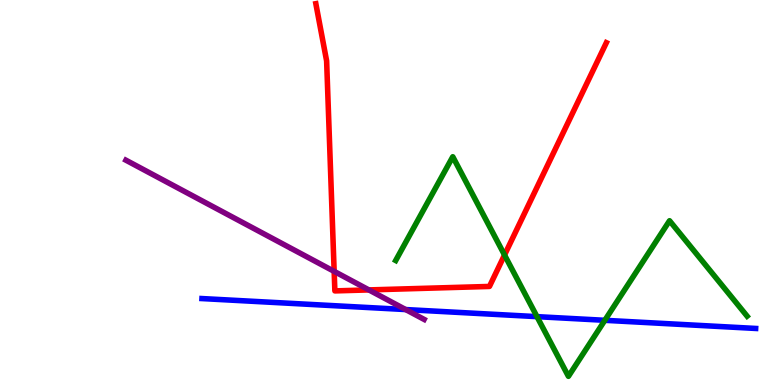[{'lines': ['blue', 'red'], 'intersections': []}, {'lines': ['green', 'red'], 'intersections': [{'x': 6.51, 'y': 3.38}]}, {'lines': ['purple', 'red'], 'intersections': [{'x': 4.31, 'y': 2.95}, {'x': 4.76, 'y': 2.47}]}, {'lines': ['blue', 'green'], 'intersections': [{'x': 6.93, 'y': 1.78}, {'x': 7.8, 'y': 1.68}]}, {'lines': ['blue', 'purple'], 'intersections': [{'x': 5.23, 'y': 1.96}]}, {'lines': ['green', 'purple'], 'intersections': []}]